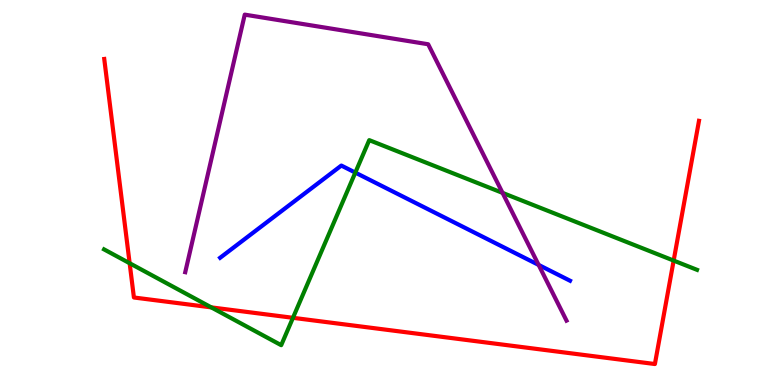[{'lines': ['blue', 'red'], 'intersections': []}, {'lines': ['green', 'red'], 'intersections': [{'x': 1.67, 'y': 3.16}, {'x': 2.73, 'y': 2.02}, {'x': 3.78, 'y': 1.75}, {'x': 8.69, 'y': 3.23}]}, {'lines': ['purple', 'red'], 'intersections': []}, {'lines': ['blue', 'green'], 'intersections': [{'x': 4.58, 'y': 5.52}]}, {'lines': ['blue', 'purple'], 'intersections': [{'x': 6.95, 'y': 3.12}]}, {'lines': ['green', 'purple'], 'intersections': [{'x': 6.48, 'y': 4.99}]}]